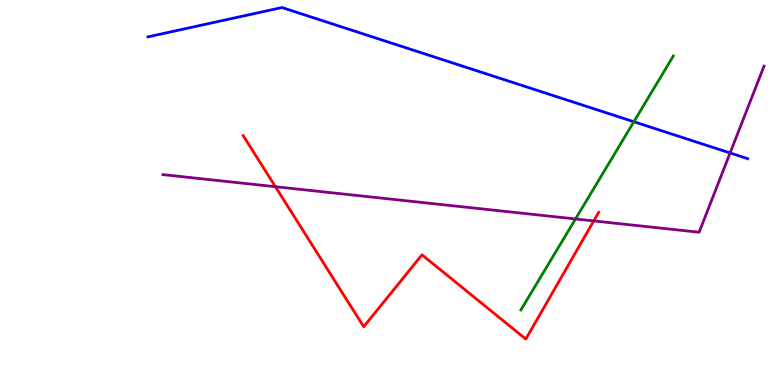[{'lines': ['blue', 'red'], 'intersections': []}, {'lines': ['green', 'red'], 'intersections': []}, {'lines': ['purple', 'red'], 'intersections': [{'x': 3.55, 'y': 5.15}, {'x': 7.66, 'y': 4.26}]}, {'lines': ['blue', 'green'], 'intersections': [{'x': 8.18, 'y': 6.84}]}, {'lines': ['blue', 'purple'], 'intersections': [{'x': 9.42, 'y': 6.03}]}, {'lines': ['green', 'purple'], 'intersections': [{'x': 7.43, 'y': 4.31}]}]